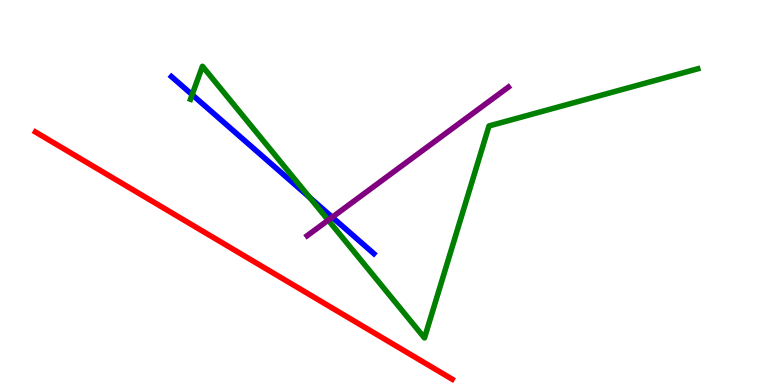[{'lines': ['blue', 'red'], 'intersections': []}, {'lines': ['green', 'red'], 'intersections': []}, {'lines': ['purple', 'red'], 'intersections': []}, {'lines': ['blue', 'green'], 'intersections': [{'x': 2.48, 'y': 7.54}, {'x': 4.0, 'y': 4.87}]}, {'lines': ['blue', 'purple'], 'intersections': [{'x': 4.29, 'y': 4.36}]}, {'lines': ['green', 'purple'], 'intersections': [{'x': 4.24, 'y': 4.28}]}]